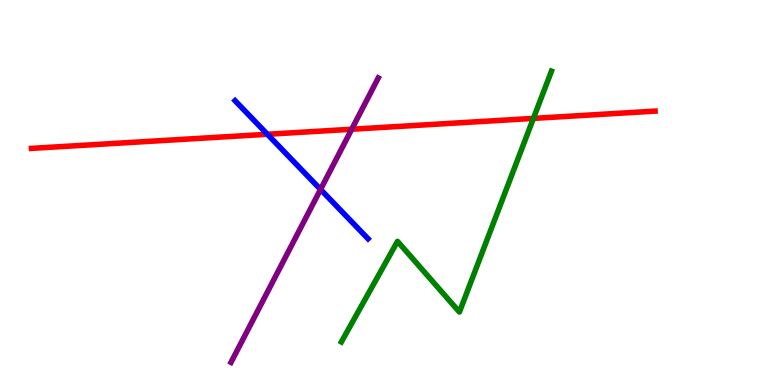[{'lines': ['blue', 'red'], 'intersections': [{'x': 3.45, 'y': 6.51}]}, {'lines': ['green', 'red'], 'intersections': [{'x': 6.88, 'y': 6.93}]}, {'lines': ['purple', 'red'], 'intersections': [{'x': 4.54, 'y': 6.64}]}, {'lines': ['blue', 'green'], 'intersections': []}, {'lines': ['blue', 'purple'], 'intersections': [{'x': 4.14, 'y': 5.08}]}, {'lines': ['green', 'purple'], 'intersections': []}]